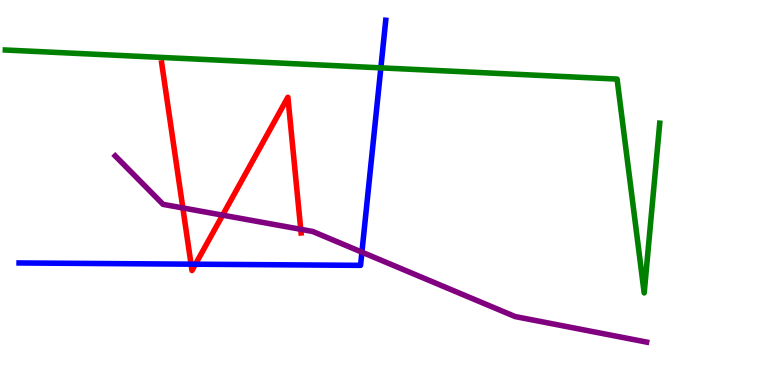[{'lines': ['blue', 'red'], 'intersections': [{'x': 2.47, 'y': 3.14}, {'x': 2.52, 'y': 3.14}]}, {'lines': ['green', 'red'], 'intersections': []}, {'lines': ['purple', 'red'], 'intersections': [{'x': 2.36, 'y': 4.6}, {'x': 2.87, 'y': 4.41}, {'x': 3.88, 'y': 4.04}]}, {'lines': ['blue', 'green'], 'intersections': [{'x': 4.91, 'y': 8.24}]}, {'lines': ['blue', 'purple'], 'intersections': [{'x': 4.67, 'y': 3.45}]}, {'lines': ['green', 'purple'], 'intersections': []}]